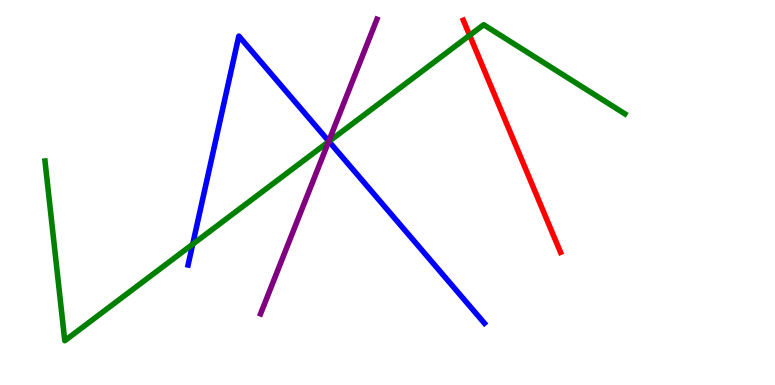[{'lines': ['blue', 'red'], 'intersections': []}, {'lines': ['green', 'red'], 'intersections': [{'x': 6.06, 'y': 9.08}]}, {'lines': ['purple', 'red'], 'intersections': []}, {'lines': ['blue', 'green'], 'intersections': [{'x': 2.49, 'y': 3.66}, {'x': 4.24, 'y': 6.33}]}, {'lines': ['blue', 'purple'], 'intersections': [{'x': 4.24, 'y': 6.33}]}, {'lines': ['green', 'purple'], 'intersections': [{'x': 4.24, 'y': 6.32}]}]